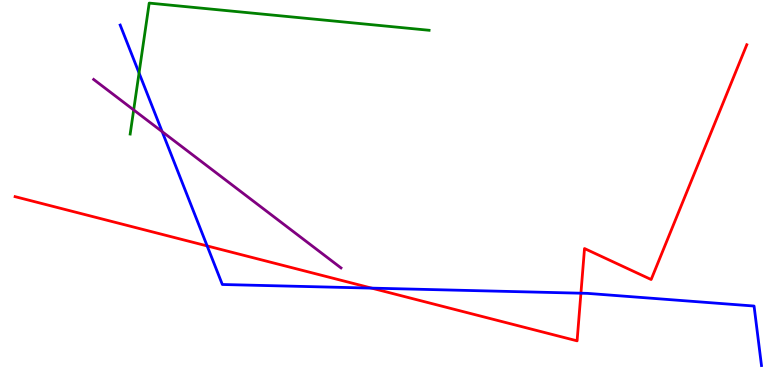[{'lines': ['blue', 'red'], 'intersections': [{'x': 2.67, 'y': 3.61}, {'x': 4.79, 'y': 2.52}, {'x': 7.5, 'y': 2.38}]}, {'lines': ['green', 'red'], 'intersections': []}, {'lines': ['purple', 'red'], 'intersections': []}, {'lines': ['blue', 'green'], 'intersections': [{'x': 1.79, 'y': 8.11}]}, {'lines': ['blue', 'purple'], 'intersections': [{'x': 2.09, 'y': 6.58}]}, {'lines': ['green', 'purple'], 'intersections': [{'x': 1.72, 'y': 7.14}]}]